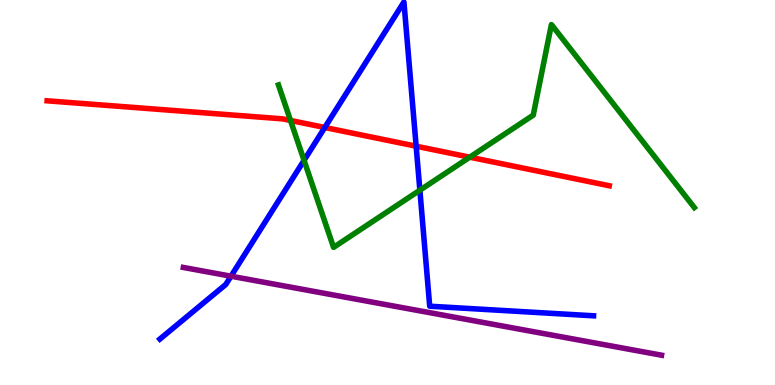[{'lines': ['blue', 'red'], 'intersections': [{'x': 4.19, 'y': 6.69}, {'x': 5.37, 'y': 6.2}]}, {'lines': ['green', 'red'], 'intersections': [{'x': 3.75, 'y': 6.87}, {'x': 6.06, 'y': 5.92}]}, {'lines': ['purple', 'red'], 'intersections': []}, {'lines': ['blue', 'green'], 'intersections': [{'x': 3.92, 'y': 5.83}, {'x': 5.42, 'y': 5.06}]}, {'lines': ['blue', 'purple'], 'intersections': [{'x': 2.98, 'y': 2.83}]}, {'lines': ['green', 'purple'], 'intersections': []}]